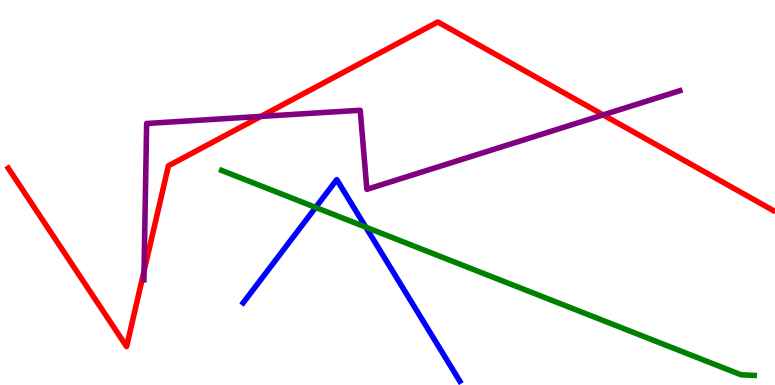[{'lines': ['blue', 'red'], 'intersections': []}, {'lines': ['green', 'red'], 'intersections': []}, {'lines': ['purple', 'red'], 'intersections': [{'x': 1.86, 'y': 2.96}, {'x': 3.37, 'y': 6.98}, {'x': 7.78, 'y': 7.02}]}, {'lines': ['blue', 'green'], 'intersections': [{'x': 4.07, 'y': 4.61}, {'x': 4.72, 'y': 4.1}]}, {'lines': ['blue', 'purple'], 'intersections': []}, {'lines': ['green', 'purple'], 'intersections': []}]